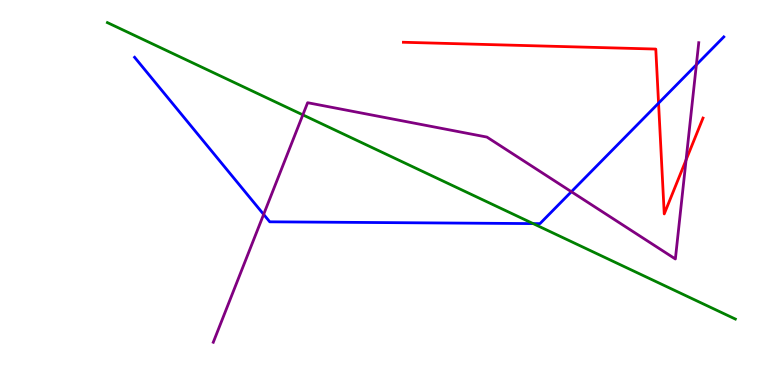[{'lines': ['blue', 'red'], 'intersections': [{'x': 8.5, 'y': 7.32}]}, {'lines': ['green', 'red'], 'intersections': []}, {'lines': ['purple', 'red'], 'intersections': [{'x': 8.85, 'y': 5.85}]}, {'lines': ['blue', 'green'], 'intersections': [{'x': 6.88, 'y': 4.19}]}, {'lines': ['blue', 'purple'], 'intersections': [{'x': 3.4, 'y': 4.43}, {'x': 7.37, 'y': 5.02}, {'x': 8.99, 'y': 8.32}]}, {'lines': ['green', 'purple'], 'intersections': [{'x': 3.91, 'y': 7.02}]}]